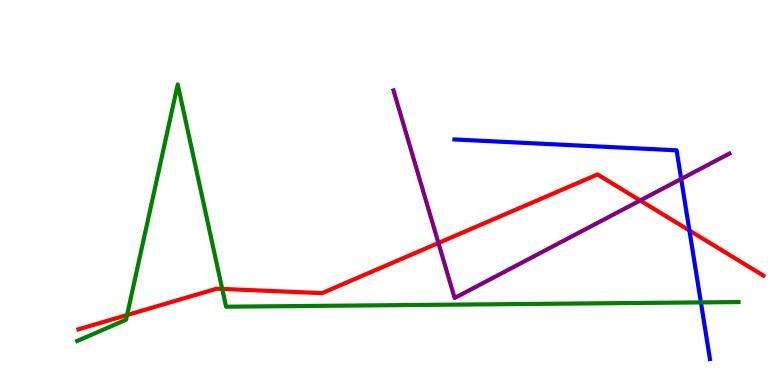[{'lines': ['blue', 'red'], 'intersections': [{'x': 8.9, 'y': 4.01}]}, {'lines': ['green', 'red'], 'intersections': [{'x': 1.64, 'y': 1.82}, {'x': 2.87, 'y': 2.5}]}, {'lines': ['purple', 'red'], 'intersections': [{'x': 5.66, 'y': 3.69}, {'x': 8.26, 'y': 4.79}]}, {'lines': ['blue', 'green'], 'intersections': [{'x': 9.04, 'y': 2.15}]}, {'lines': ['blue', 'purple'], 'intersections': [{'x': 8.79, 'y': 5.35}]}, {'lines': ['green', 'purple'], 'intersections': []}]